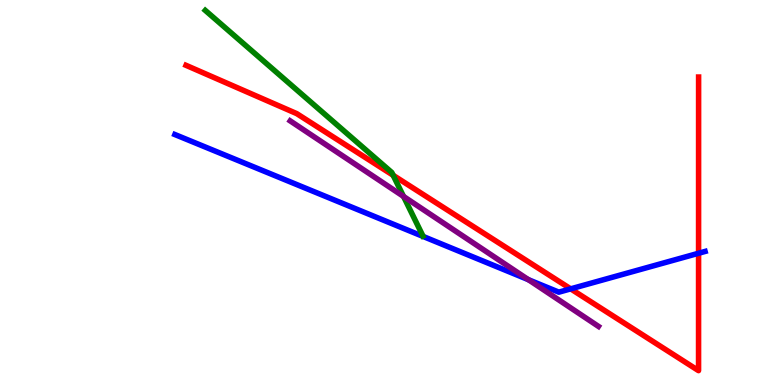[{'lines': ['blue', 'red'], 'intersections': [{'x': 7.36, 'y': 2.5}, {'x': 9.01, 'y': 3.42}]}, {'lines': ['green', 'red'], 'intersections': [{'x': 5.07, 'y': 5.45}]}, {'lines': ['purple', 'red'], 'intersections': []}, {'lines': ['blue', 'green'], 'intersections': []}, {'lines': ['blue', 'purple'], 'intersections': [{'x': 6.82, 'y': 2.74}]}, {'lines': ['green', 'purple'], 'intersections': [{'x': 5.21, 'y': 4.9}]}]